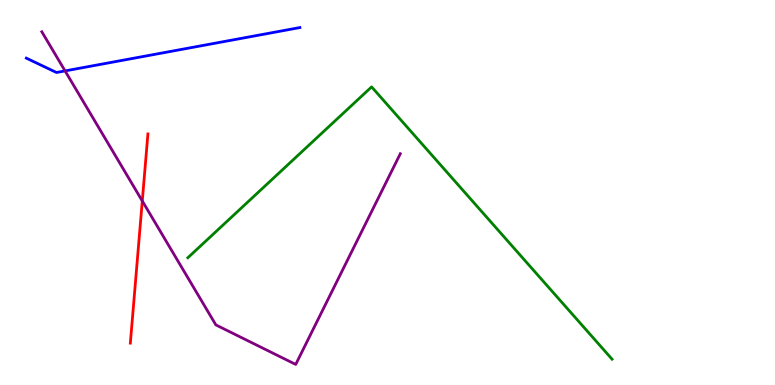[{'lines': ['blue', 'red'], 'intersections': []}, {'lines': ['green', 'red'], 'intersections': []}, {'lines': ['purple', 'red'], 'intersections': [{'x': 1.84, 'y': 4.78}]}, {'lines': ['blue', 'green'], 'intersections': []}, {'lines': ['blue', 'purple'], 'intersections': [{'x': 0.84, 'y': 8.16}]}, {'lines': ['green', 'purple'], 'intersections': []}]